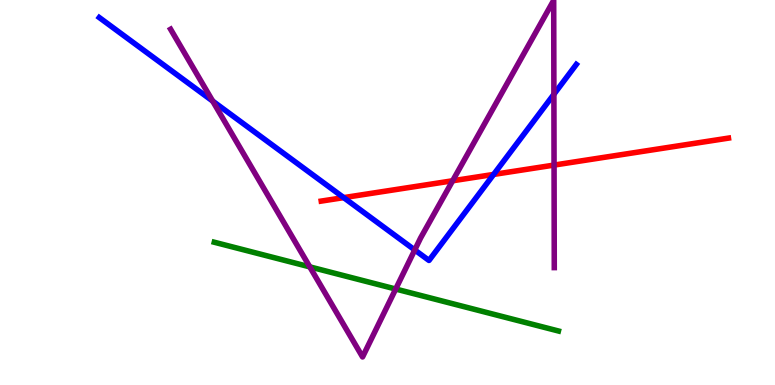[{'lines': ['blue', 'red'], 'intersections': [{'x': 4.43, 'y': 4.87}, {'x': 6.37, 'y': 5.47}]}, {'lines': ['green', 'red'], 'intersections': []}, {'lines': ['purple', 'red'], 'intersections': [{'x': 5.84, 'y': 5.3}, {'x': 7.15, 'y': 5.71}]}, {'lines': ['blue', 'green'], 'intersections': []}, {'lines': ['blue', 'purple'], 'intersections': [{'x': 2.74, 'y': 7.37}, {'x': 5.35, 'y': 3.51}, {'x': 7.15, 'y': 7.55}]}, {'lines': ['green', 'purple'], 'intersections': [{'x': 4.0, 'y': 3.07}, {'x': 5.11, 'y': 2.49}]}]